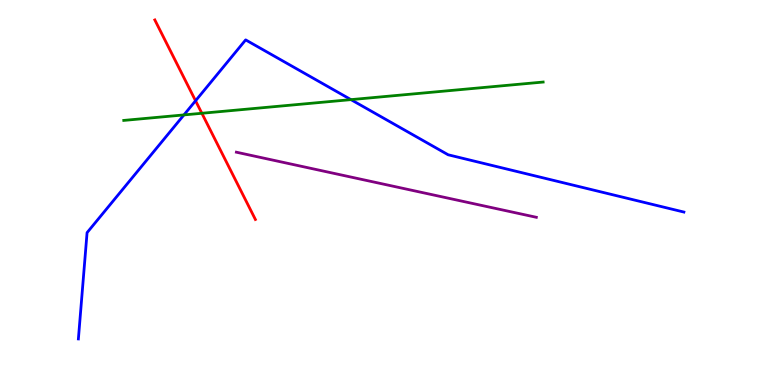[{'lines': ['blue', 'red'], 'intersections': [{'x': 2.52, 'y': 7.38}]}, {'lines': ['green', 'red'], 'intersections': [{'x': 2.6, 'y': 7.06}]}, {'lines': ['purple', 'red'], 'intersections': []}, {'lines': ['blue', 'green'], 'intersections': [{'x': 2.37, 'y': 7.02}, {'x': 4.53, 'y': 7.41}]}, {'lines': ['blue', 'purple'], 'intersections': []}, {'lines': ['green', 'purple'], 'intersections': []}]